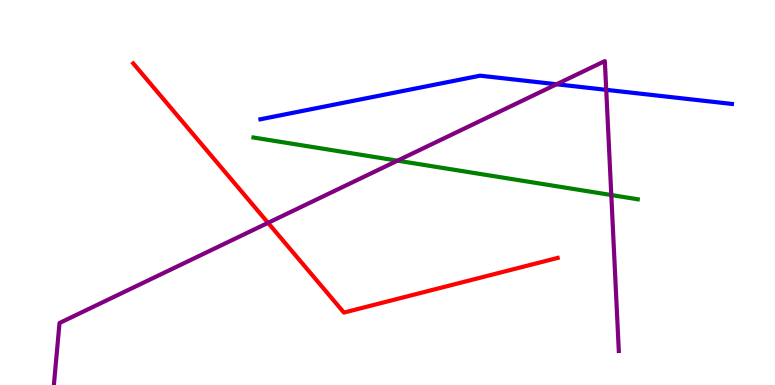[{'lines': ['blue', 'red'], 'intersections': []}, {'lines': ['green', 'red'], 'intersections': []}, {'lines': ['purple', 'red'], 'intersections': [{'x': 3.46, 'y': 4.21}]}, {'lines': ['blue', 'green'], 'intersections': []}, {'lines': ['blue', 'purple'], 'intersections': [{'x': 7.18, 'y': 7.81}, {'x': 7.82, 'y': 7.67}]}, {'lines': ['green', 'purple'], 'intersections': [{'x': 5.13, 'y': 5.83}, {'x': 7.89, 'y': 4.93}]}]